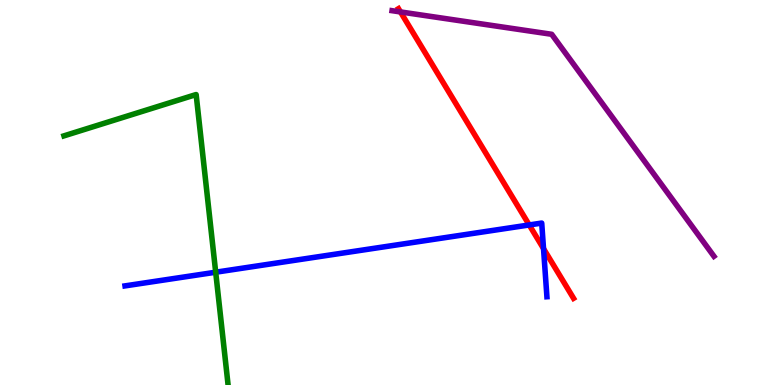[{'lines': ['blue', 'red'], 'intersections': [{'x': 6.83, 'y': 4.16}, {'x': 7.01, 'y': 3.54}]}, {'lines': ['green', 'red'], 'intersections': []}, {'lines': ['purple', 'red'], 'intersections': [{'x': 5.17, 'y': 9.69}]}, {'lines': ['blue', 'green'], 'intersections': [{'x': 2.78, 'y': 2.93}]}, {'lines': ['blue', 'purple'], 'intersections': []}, {'lines': ['green', 'purple'], 'intersections': []}]